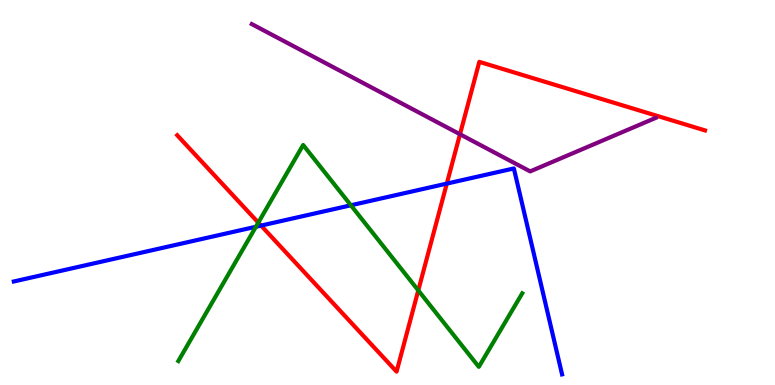[{'lines': ['blue', 'red'], 'intersections': [{'x': 3.37, 'y': 4.14}, {'x': 5.77, 'y': 5.23}]}, {'lines': ['green', 'red'], 'intersections': [{'x': 3.33, 'y': 4.22}, {'x': 5.4, 'y': 2.46}]}, {'lines': ['purple', 'red'], 'intersections': [{'x': 5.94, 'y': 6.51}]}, {'lines': ['blue', 'green'], 'intersections': [{'x': 3.3, 'y': 4.11}, {'x': 4.53, 'y': 4.67}]}, {'lines': ['blue', 'purple'], 'intersections': []}, {'lines': ['green', 'purple'], 'intersections': []}]